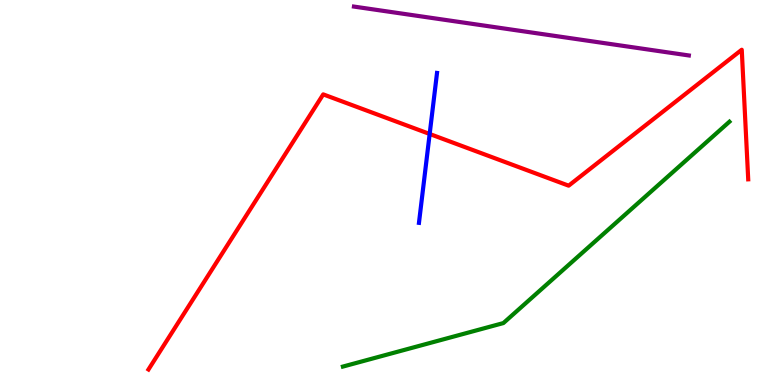[{'lines': ['blue', 'red'], 'intersections': [{'x': 5.54, 'y': 6.52}]}, {'lines': ['green', 'red'], 'intersections': []}, {'lines': ['purple', 'red'], 'intersections': []}, {'lines': ['blue', 'green'], 'intersections': []}, {'lines': ['blue', 'purple'], 'intersections': []}, {'lines': ['green', 'purple'], 'intersections': []}]